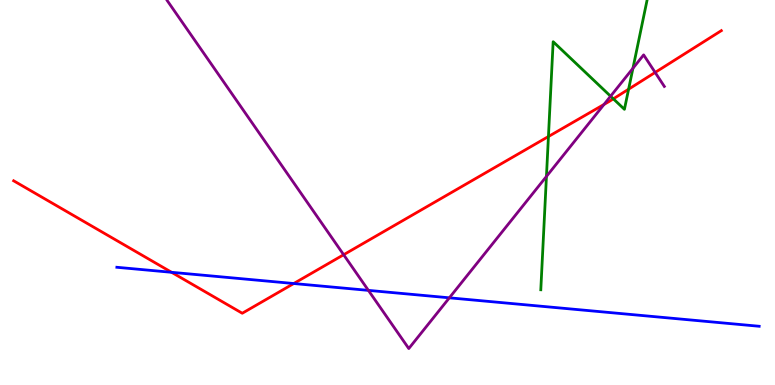[{'lines': ['blue', 'red'], 'intersections': [{'x': 2.21, 'y': 2.93}, {'x': 3.79, 'y': 2.64}]}, {'lines': ['green', 'red'], 'intersections': [{'x': 7.08, 'y': 6.45}, {'x': 7.91, 'y': 7.43}, {'x': 8.11, 'y': 7.68}]}, {'lines': ['purple', 'red'], 'intersections': [{'x': 4.43, 'y': 3.38}, {'x': 7.79, 'y': 7.29}, {'x': 8.45, 'y': 8.12}]}, {'lines': ['blue', 'green'], 'intersections': []}, {'lines': ['blue', 'purple'], 'intersections': [{'x': 4.75, 'y': 2.46}, {'x': 5.8, 'y': 2.26}]}, {'lines': ['green', 'purple'], 'intersections': [{'x': 7.05, 'y': 5.42}, {'x': 7.88, 'y': 7.5}, {'x': 8.17, 'y': 8.23}]}]